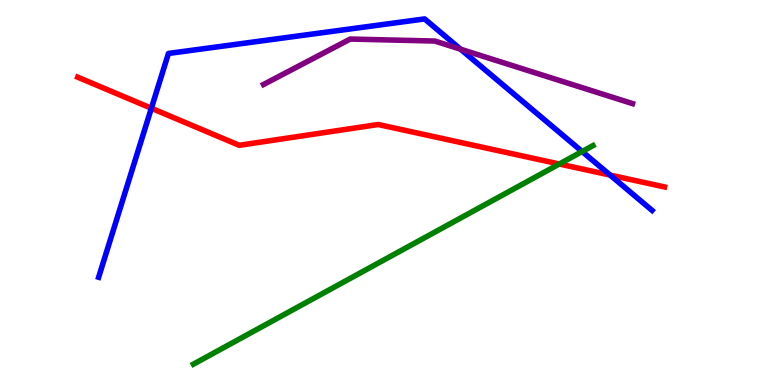[{'lines': ['blue', 'red'], 'intersections': [{'x': 1.95, 'y': 7.19}, {'x': 7.87, 'y': 5.45}]}, {'lines': ['green', 'red'], 'intersections': [{'x': 7.22, 'y': 5.74}]}, {'lines': ['purple', 'red'], 'intersections': []}, {'lines': ['blue', 'green'], 'intersections': [{'x': 7.51, 'y': 6.06}]}, {'lines': ['blue', 'purple'], 'intersections': [{'x': 5.94, 'y': 8.72}]}, {'lines': ['green', 'purple'], 'intersections': []}]